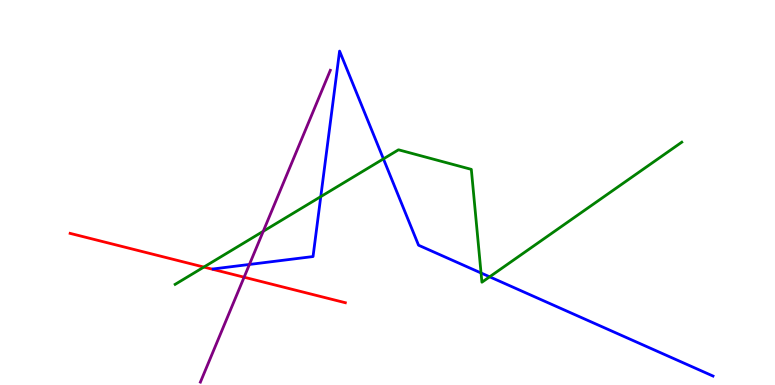[{'lines': ['blue', 'red'], 'intersections': []}, {'lines': ['green', 'red'], 'intersections': [{'x': 2.63, 'y': 3.06}]}, {'lines': ['purple', 'red'], 'intersections': [{'x': 3.15, 'y': 2.8}]}, {'lines': ['blue', 'green'], 'intersections': [{'x': 4.14, 'y': 4.89}, {'x': 4.95, 'y': 5.87}, {'x': 6.21, 'y': 2.91}, {'x': 6.32, 'y': 2.81}]}, {'lines': ['blue', 'purple'], 'intersections': [{'x': 3.22, 'y': 3.13}]}, {'lines': ['green', 'purple'], 'intersections': [{'x': 3.4, 'y': 3.99}]}]